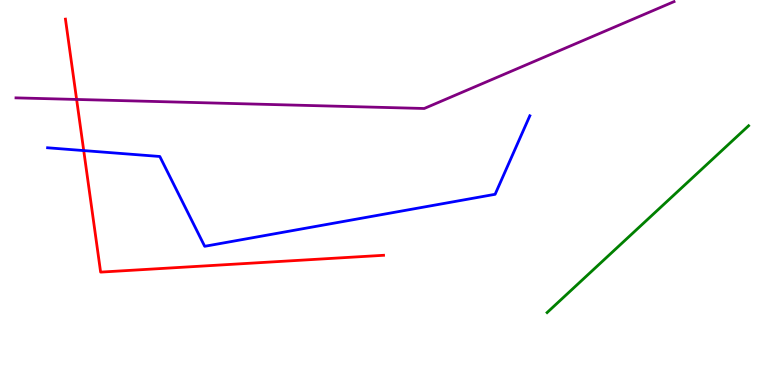[{'lines': ['blue', 'red'], 'intersections': [{'x': 1.08, 'y': 6.09}]}, {'lines': ['green', 'red'], 'intersections': []}, {'lines': ['purple', 'red'], 'intersections': [{'x': 0.989, 'y': 7.42}]}, {'lines': ['blue', 'green'], 'intersections': []}, {'lines': ['blue', 'purple'], 'intersections': []}, {'lines': ['green', 'purple'], 'intersections': []}]